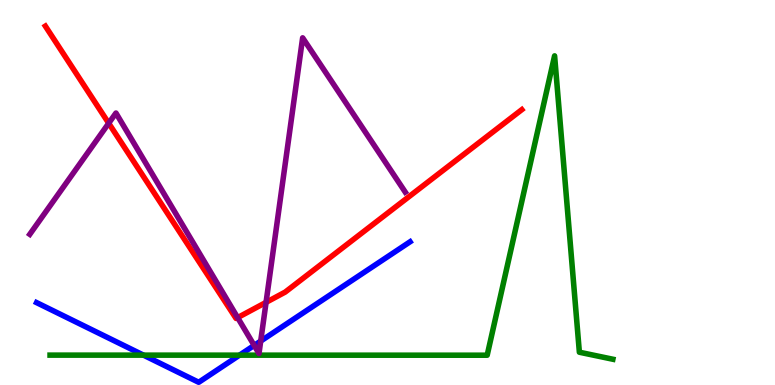[{'lines': ['blue', 'red'], 'intersections': []}, {'lines': ['green', 'red'], 'intersections': []}, {'lines': ['purple', 'red'], 'intersections': [{'x': 1.4, 'y': 6.8}, {'x': 3.07, 'y': 1.75}, {'x': 3.43, 'y': 2.15}]}, {'lines': ['blue', 'green'], 'intersections': [{'x': 1.85, 'y': 0.775}, {'x': 3.09, 'y': 0.775}]}, {'lines': ['blue', 'purple'], 'intersections': [{'x': 3.28, 'y': 1.03}, {'x': 3.36, 'y': 1.14}]}, {'lines': ['green', 'purple'], 'intersections': []}]